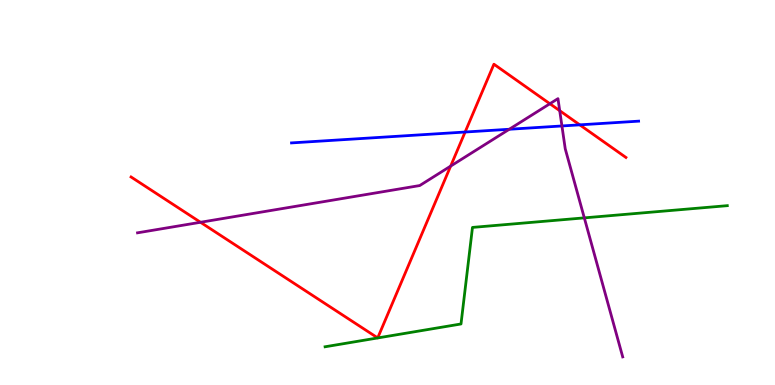[{'lines': ['blue', 'red'], 'intersections': [{'x': 6.0, 'y': 6.57}, {'x': 7.48, 'y': 6.76}]}, {'lines': ['green', 'red'], 'intersections': []}, {'lines': ['purple', 'red'], 'intersections': [{'x': 2.59, 'y': 4.23}, {'x': 5.81, 'y': 5.69}, {'x': 7.1, 'y': 7.31}, {'x': 7.22, 'y': 7.12}]}, {'lines': ['blue', 'green'], 'intersections': []}, {'lines': ['blue', 'purple'], 'intersections': [{'x': 6.57, 'y': 6.64}, {'x': 7.25, 'y': 6.73}]}, {'lines': ['green', 'purple'], 'intersections': [{'x': 7.54, 'y': 4.34}]}]